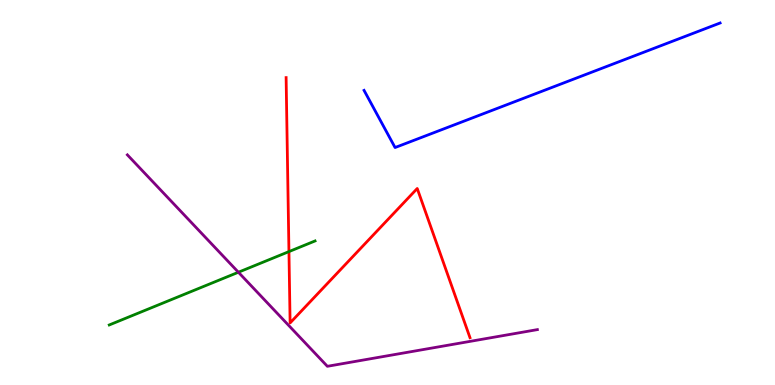[{'lines': ['blue', 'red'], 'intersections': []}, {'lines': ['green', 'red'], 'intersections': [{'x': 3.73, 'y': 3.46}]}, {'lines': ['purple', 'red'], 'intersections': []}, {'lines': ['blue', 'green'], 'intersections': []}, {'lines': ['blue', 'purple'], 'intersections': []}, {'lines': ['green', 'purple'], 'intersections': [{'x': 3.08, 'y': 2.93}]}]